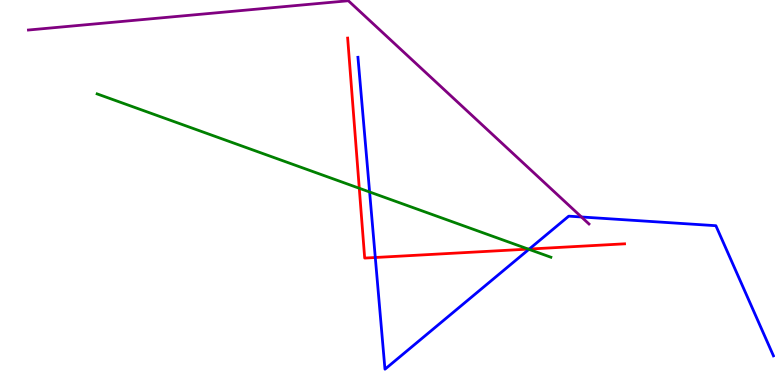[{'lines': ['blue', 'red'], 'intersections': [{'x': 4.84, 'y': 3.31}, {'x': 6.83, 'y': 3.53}]}, {'lines': ['green', 'red'], 'intersections': [{'x': 4.64, 'y': 5.11}, {'x': 6.82, 'y': 3.53}]}, {'lines': ['purple', 'red'], 'intersections': []}, {'lines': ['blue', 'green'], 'intersections': [{'x': 4.77, 'y': 5.01}, {'x': 6.82, 'y': 3.52}]}, {'lines': ['blue', 'purple'], 'intersections': [{'x': 7.5, 'y': 4.36}]}, {'lines': ['green', 'purple'], 'intersections': []}]